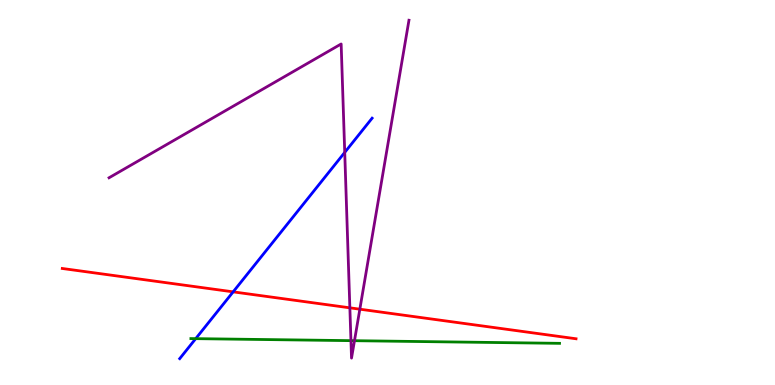[{'lines': ['blue', 'red'], 'intersections': [{'x': 3.01, 'y': 2.42}]}, {'lines': ['green', 'red'], 'intersections': []}, {'lines': ['purple', 'red'], 'intersections': [{'x': 4.51, 'y': 2.0}, {'x': 4.64, 'y': 1.97}]}, {'lines': ['blue', 'green'], 'intersections': [{'x': 2.53, 'y': 1.2}]}, {'lines': ['blue', 'purple'], 'intersections': [{'x': 4.45, 'y': 6.04}]}, {'lines': ['green', 'purple'], 'intersections': [{'x': 4.53, 'y': 1.15}, {'x': 4.57, 'y': 1.15}]}]